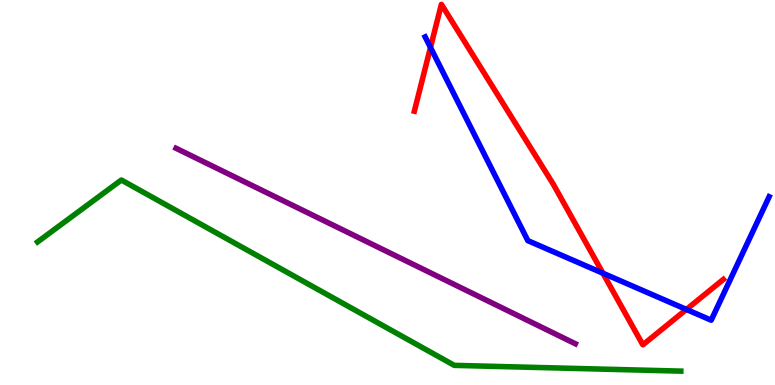[{'lines': ['blue', 'red'], 'intersections': [{'x': 5.55, 'y': 8.77}, {'x': 7.78, 'y': 2.9}, {'x': 8.86, 'y': 1.96}]}, {'lines': ['green', 'red'], 'intersections': []}, {'lines': ['purple', 'red'], 'intersections': []}, {'lines': ['blue', 'green'], 'intersections': []}, {'lines': ['blue', 'purple'], 'intersections': []}, {'lines': ['green', 'purple'], 'intersections': []}]